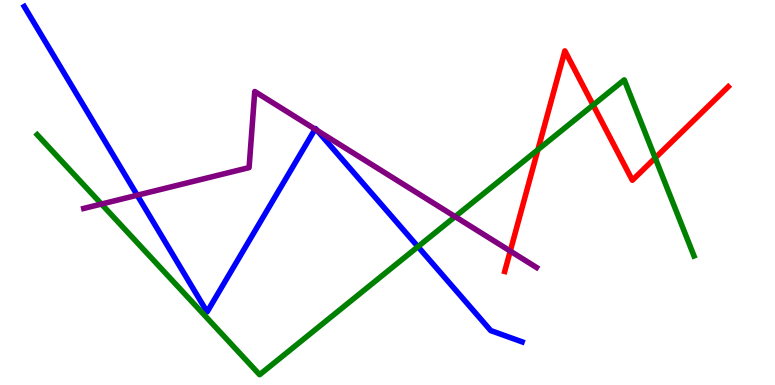[{'lines': ['blue', 'red'], 'intersections': []}, {'lines': ['green', 'red'], 'intersections': [{'x': 6.94, 'y': 6.11}, {'x': 7.65, 'y': 7.27}, {'x': 8.45, 'y': 5.9}]}, {'lines': ['purple', 'red'], 'intersections': [{'x': 6.58, 'y': 3.48}]}, {'lines': ['blue', 'green'], 'intersections': [{'x': 5.39, 'y': 3.59}]}, {'lines': ['blue', 'purple'], 'intersections': [{'x': 1.77, 'y': 4.93}, {'x': 4.07, 'y': 6.64}, {'x': 4.09, 'y': 6.61}]}, {'lines': ['green', 'purple'], 'intersections': [{'x': 1.31, 'y': 4.7}, {'x': 5.87, 'y': 4.37}]}]